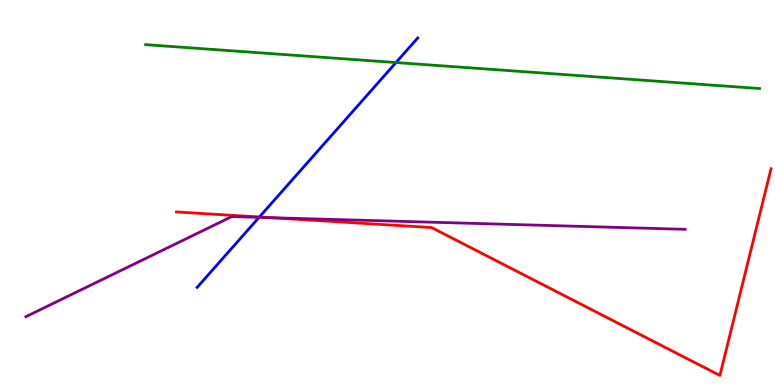[{'lines': ['blue', 'red'], 'intersections': [{'x': 3.35, 'y': 4.36}]}, {'lines': ['green', 'red'], 'intersections': []}, {'lines': ['purple', 'red'], 'intersections': [{'x': 3.49, 'y': 4.35}]}, {'lines': ['blue', 'green'], 'intersections': [{'x': 5.11, 'y': 8.38}]}, {'lines': ['blue', 'purple'], 'intersections': [{'x': 3.34, 'y': 4.35}]}, {'lines': ['green', 'purple'], 'intersections': []}]